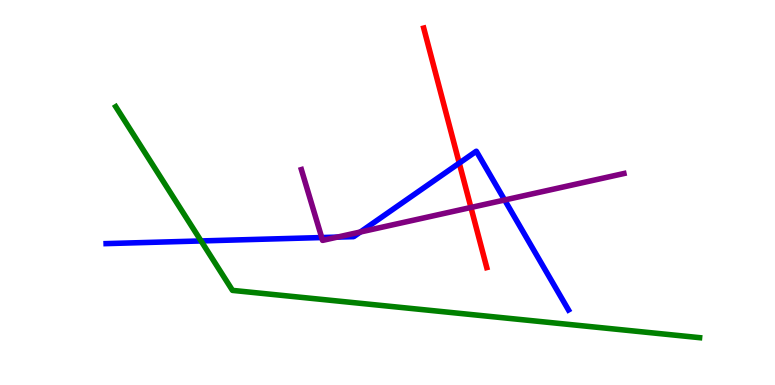[{'lines': ['blue', 'red'], 'intersections': [{'x': 5.93, 'y': 5.76}]}, {'lines': ['green', 'red'], 'intersections': []}, {'lines': ['purple', 'red'], 'intersections': [{'x': 6.08, 'y': 4.61}]}, {'lines': ['blue', 'green'], 'intersections': [{'x': 2.59, 'y': 3.74}]}, {'lines': ['blue', 'purple'], 'intersections': [{'x': 4.15, 'y': 3.83}, {'x': 4.35, 'y': 3.84}, {'x': 4.65, 'y': 3.97}, {'x': 6.51, 'y': 4.81}]}, {'lines': ['green', 'purple'], 'intersections': []}]